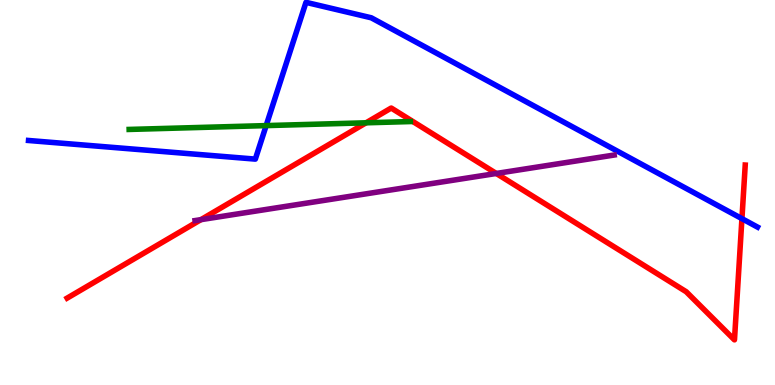[{'lines': ['blue', 'red'], 'intersections': [{'x': 9.57, 'y': 4.32}]}, {'lines': ['green', 'red'], 'intersections': [{'x': 4.72, 'y': 6.81}]}, {'lines': ['purple', 'red'], 'intersections': [{'x': 2.59, 'y': 4.29}, {'x': 6.4, 'y': 5.49}]}, {'lines': ['blue', 'green'], 'intersections': [{'x': 3.43, 'y': 6.74}]}, {'lines': ['blue', 'purple'], 'intersections': []}, {'lines': ['green', 'purple'], 'intersections': []}]